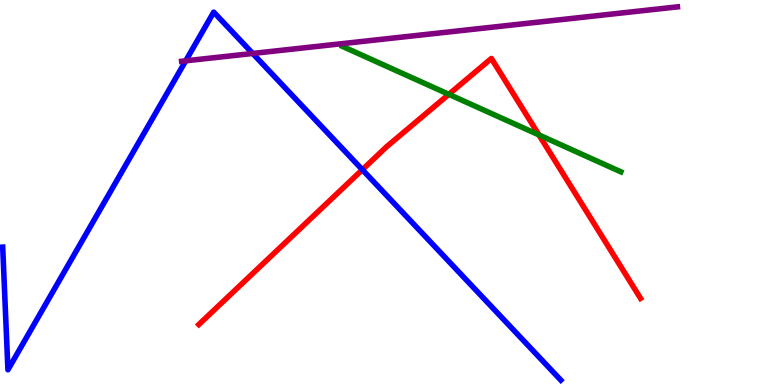[{'lines': ['blue', 'red'], 'intersections': [{'x': 4.68, 'y': 5.59}]}, {'lines': ['green', 'red'], 'intersections': [{'x': 5.79, 'y': 7.55}, {'x': 6.95, 'y': 6.5}]}, {'lines': ['purple', 'red'], 'intersections': []}, {'lines': ['blue', 'green'], 'intersections': []}, {'lines': ['blue', 'purple'], 'intersections': [{'x': 2.4, 'y': 8.42}, {'x': 3.26, 'y': 8.61}]}, {'lines': ['green', 'purple'], 'intersections': []}]